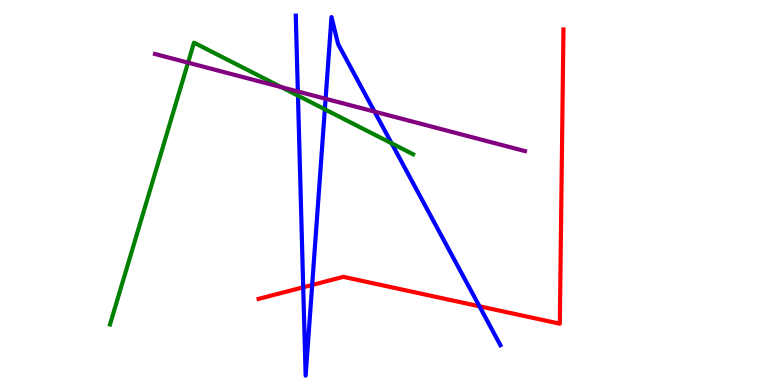[{'lines': ['blue', 'red'], 'intersections': [{'x': 3.91, 'y': 2.54}, {'x': 4.03, 'y': 2.6}, {'x': 6.19, 'y': 2.04}]}, {'lines': ['green', 'red'], 'intersections': []}, {'lines': ['purple', 'red'], 'intersections': []}, {'lines': ['blue', 'green'], 'intersections': [{'x': 3.84, 'y': 7.52}, {'x': 4.19, 'y': 7.16}, {'x': 5.05, 'y': 6.28}]}, {'lines': ['blue', 'purple'], 'intersections': [{'x': 3.84, 'y': 7.62}, {'x': 4.2, 'y': 7.43}, {'x': 4.83, 'y': 7.1}]}, {'lines': ['green', 'purple'], 'intersections': [{'x': 2.43, 'y': 8.37}, {'x': 3.63, 'y': 7.74}]}]